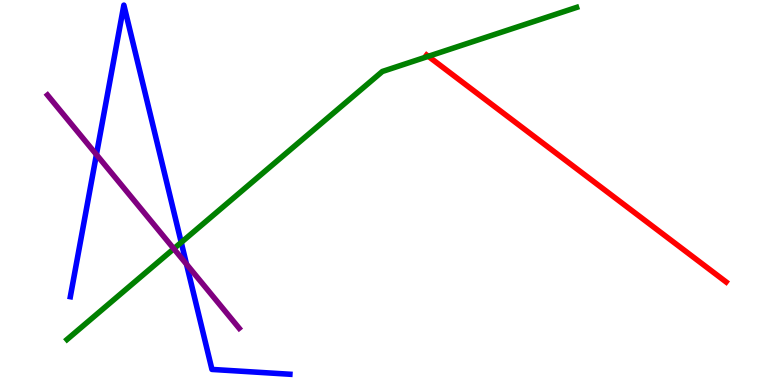[{'lines': ['blue', 'red'], 'intersections': []}, {'lines': ['green', 'red'], 'intersections': [{'x': 5.53, 'y': 8.54}]}, {'lines': ['purple', 'red'], 'intersections': []}, {'lines': ['blue', 'green'], 'intersections': [{'x': 2.34, 'y': 3.7}]}, {'lines': ['blue', 'purple'], 'intersections': [{'x': 1.24, 'y': 5.98}, {'x': 2.41, 'y': 3.14}]}, {'lines': ['green', 'purple'], 'intersections': [{'x': 2.24, 'y': 3.54}]}]